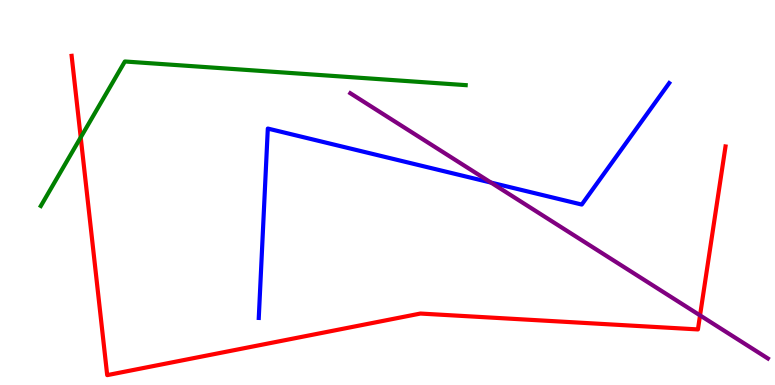[{'lines': ['blue', 'red'], 'intersections': []}, {'lines': ['green', 'red'], 'intersections': [{'x': 1.04, 'y': 6.43}]}, {'lines': ['purple', 'red'], 'intersections': [{'x': 9.03, 'y': 1.81}]}, {'lines': ['blue', 'green'], 'intersections': []}, {'lines': ['blue', 'purple'], 'intersections': [{'x': 6.34, 'y': 5.26}]}, {'lines': ['green', 'purple'], 'intersections': []}]